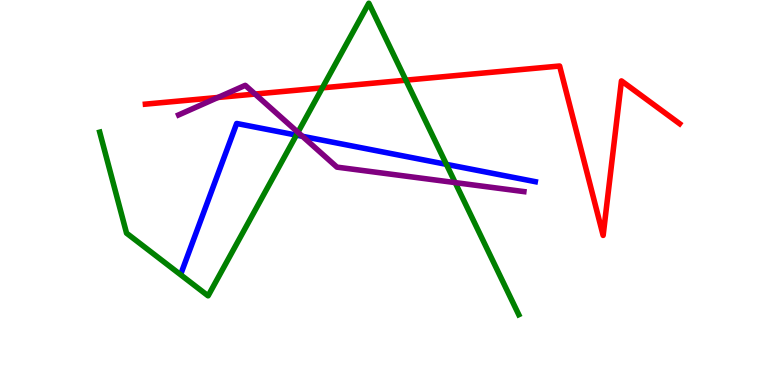[{'lines': ['blue', 'red'], 'intersections': []}, {'lines': ['green', 'red'], 'intersections': [{'x': 4.16, 'y': 7.72}, {'x': 5.24, 'y': 7.92}]}, {'lines': ['purple', 'red'], 'intersections': [{'x': 2.81, 'y': 7.47}, {'x': 3.29, 'y': 7.56}]}, {'lines': ['blue', 'green'], 'intersections': [{'x': 3.82, 'y': 6.49}, {'x': 5.76, 'y': 5.73}]}, {'lines': ['blue', 'purple'], 'intersections': [{'x': 3.9, 'y': 6.46}]}, {'lines': ['green', 'purple'], 'intersections': [{'x': 3.84, 'y': 6.56}, {'x': 5.87, 'y': 5.26}]}]